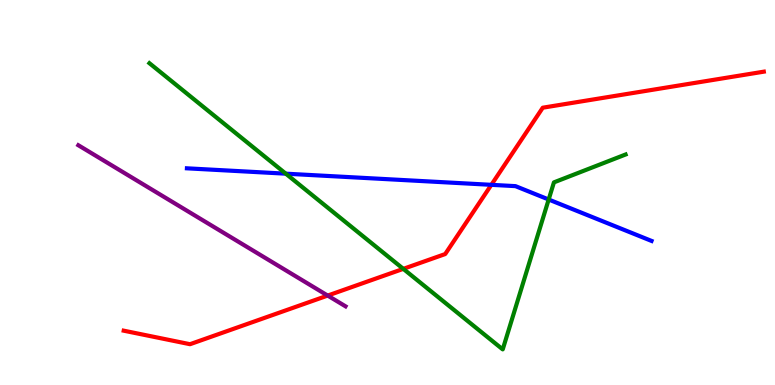[{'lines': ['blue', 'red'], 'intersections': [{'x': 6.34, 'y': 5.2}]}, {'lines': ['green', 'red'], 'intersections': [{'x': 5.2, 'y': 3.02}]}, {'lines': ['purple', 'red'], 'intersections': [{'x': 4.23, 'y': 2.32}]}, {'lines': ['blue', 'green'], 'intersections': [{'x': 3.69, 'y': 5.49}, {'x': 7.08, 'y': 4.82}]}, {'lines': ['blue', 'purple'], 'intersections': []}, {'lines': ['green', 'purple'], 'intersections': []}]